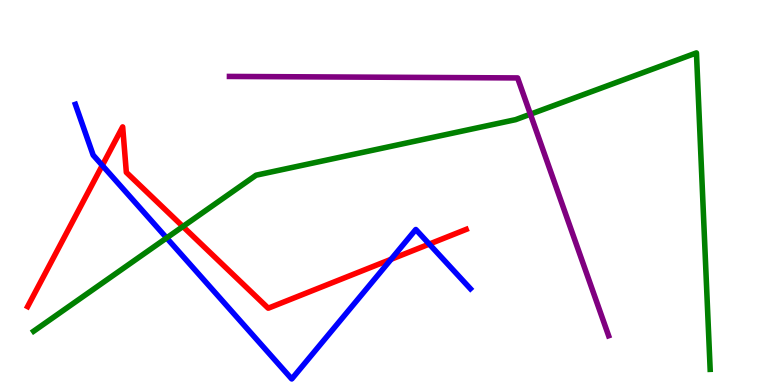[{'lines': ['blue', 'red'], 'intersections': [{'x': 1.32, 'y': 5.7}, {'x': 5.05, 'y': 3.26}, {'x': 5.54, 'y': 3.66}]}, {'lines': ['green', 'red'], 'intersections': [{'x': 2.36, 'y': 4.12}]}, {'lines': ['purple', 'red'], 'intersections': []}, {'lines': ['blue', 'green'], 'intersections': [{'x': 2.15, 'y': 3.82}]}, {'lines': ['blue', 'purple'], 'intersections': []}, {'lines': ['green', 'purple'], 'intersections': [{'x': 6.84, 'y': 7.03}]}]